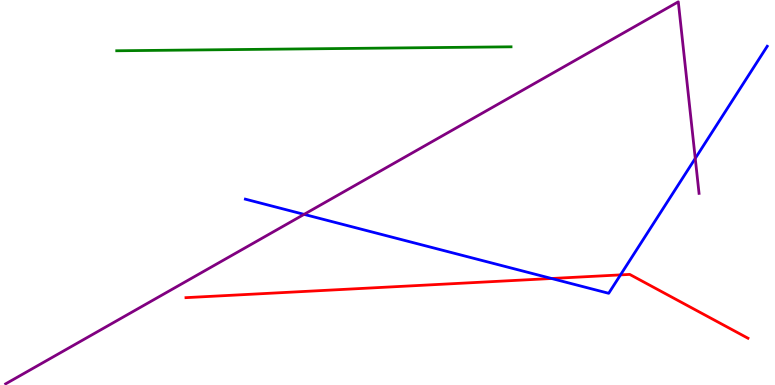[{'lines': ['blue', 'red'], 'intersections': [{'x': 7.12, 'y': 2.77}, {'x': 8.01, 'y': 2.86}]}, {'lines': ['green', 'red'], 'intersections': []}, {'lines': ['purple', 'red'], 'intersections': []}, {'lines': ['blue', 'green'], 'intersections': []}, {'lines': ['blue', 'purple'], 'intersections': [{'x': 3.92, 'y': 4.43}, {'x': 8.97, 'y': 5.89}]}, {'lines': ['green', 'purple'], 'intersections': []}]